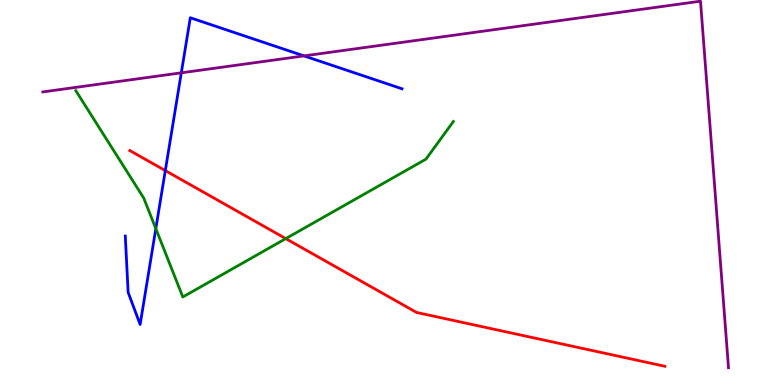[{'lines': ['blue', 'red'], 'intersections': [{'x': 2.13, 'y': 5.57}]}, {'lines': ['green', 'red'], 'intersections': [{'x': 3.69, 'y': 3.8}]}, {'lines': ['purple', 'red'], 'intersections': []}, {'lines': ['blue', 'green'], 'intersections': [{'x': 2.01, 'y': 4.06}]}, {'lines': ['blue', 'purple'], 'intersections': [{'x': 2.34, 'y': 8.11}, {'x': 3.92, 'y': 8.55}]}, {'lines': ['green', 'purple'], 'intersections': []}]